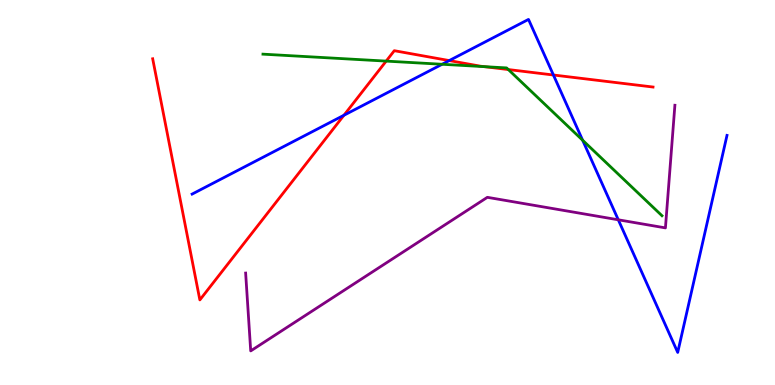[{'lines': ['blue', 'red'], 'intersections': [{'x': 4.44, 'y': 7.01}, {'x': 5.8, 'y': 8.43}, {'x': 7.14, 'y': 8.05}]}, {'lines': ['green', 'red'], 'intersections': [{'x': 4.98, 'y': 8.41}, {'x': 6.25, 'y': 8.27}, {'x': 6.56, 'y': 8.19}]}, {'lines': ['purple', 'red'], 'intersections': []}, {'lines': ['blue', 'green'], 'intersections': [{'x': 5.7, 'y': 8.33}, {'x': 7.52, 'y': 6.36}]}, {'lines': ['blue', 'purple'], 'intersections': [{'x': 7.98, 'y': 4.29}]}, {'lines': ['green', 'purple'], 'intersections': []}]